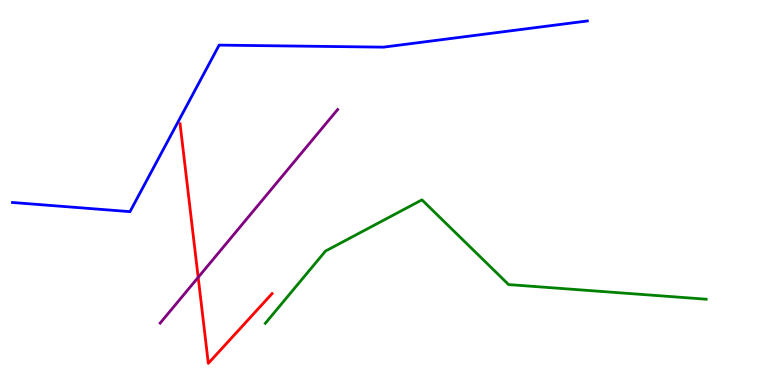[{'lines': ['blue', 'red'], 'intersections': []}, {'lines': ['green', 'red'], 'intersections': []}, {'lines': ['purple', 'red'], 'intersections': [{'x': 2.56, 'y': 2.8}]}, {'lines': ['blue', 'green'], 'intersections': []}, {'lines': ['blue', 'purple'], 'intersections': []}, {'lines': ['green', 'purple'], 'intersections': []}]